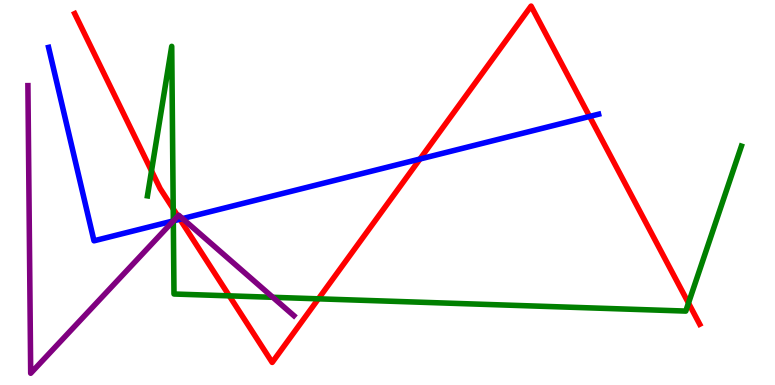[{'lines': ['blue', 'red'], 'intersections': [{'x': 2.32, 'y': 4.31}, {'x': 5.42, 'y': 5.87}, {'x': 7.61, 'y': 6.98}]}, {'lines': ['green', 'red'], 'intersections': [{'x': 1.95, 'y': 5.56}, {'x': 2.23, 'y': 4.58}, {'x': 2.96, 'y': 2.32}, {'x': 4.11, 'y': 2.24}, {'x': 8.88, 'y': 2.13}]}, {'lines': ['purple', 'red'], 'intersections': [{'x': 2.3, 'y': 4.39}]}, {'lines': ['blue', 'green'], 'intersections': [{'x': 2.24, 'y': 4.26}]}, {'lines': ['blue', 'purple'], 'intersections': [{'x': 2.24, 'y': 4.26}, {'x': 2.36, 'y': 4.32}]}, {'lines': ['green', 'purple'], 'intersections': [{'x': 2.24, 'y': 4.26}, {'x': 3.52, 'y': 2.28}]}]